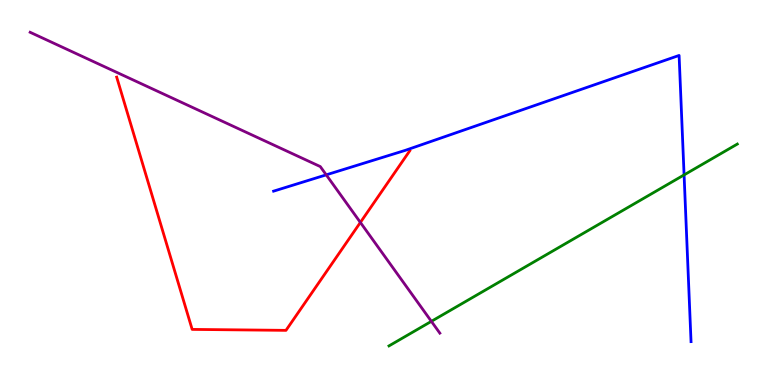[{'lines': ['blue', 'red'], 'intersections': []}, {'lines': ['green', 'red'], 'intersections': []}, {'lines': ['purple', 'red'], 'intersections': [{'x': 4.65, 'y': 4.22}]}, {'lines': ['blue', 'green'], 'intersections': [{'x': 8.83, 'y': 5.46}]}, {'lines': ['blue', 'purple'], 'intersections': [{'x': 4.21, 'y': 5.46}]}, {'lines': ['green', 'purple'], 'intersections': [{'x': 5.57, 'y': 1.65}]}]